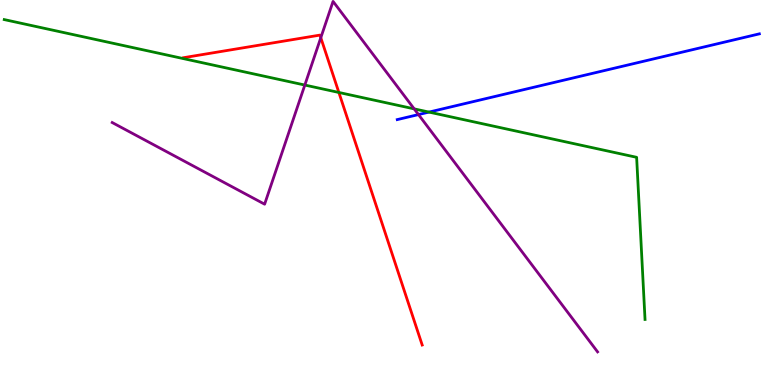[{'lines': ['blue', 'red'], 'intersections': []}, {'lines': ['green', 'red'], 'intersections': [{'x': 4.37, 'y': 7.6}]}, {'lines': ['purple', 'red'], 'intersections': [{'x': 4.14, 'y': 9.02}]}, {'lines': ['blue', 'green'], 'intersections': [{'x': 5.54, 'y': 7.09}]}, {'lines': ['blue', 'purple'], 'intersections': [{'x': 5.4, 'y': 7.02}]}, {'lines': ['green', 'purple'], 'intersections': [{'x': 3.93, 'y': 7.79}, {'x': 5.34, 'y': 7.17}]}]